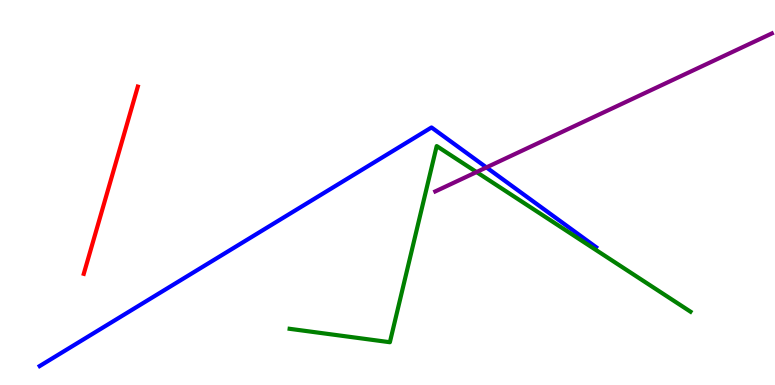[{'lines': ['blue', 'red'], 'intersections': []}, {'lines': ['green', 'red'], 'intersections': []}, {'lines': ['purple', 'red'], 'intersections': []}, {'lines': ['blue', 'green'], 'intersections': []}, {'lines': ['blue', 'purple'], 'intersections': [{'x': 6.28, 'y': 5.65}]}, {'lines': ['green', 'purple'], 'intersections': [{'x': 6.15, 'y': 5.53}]}]